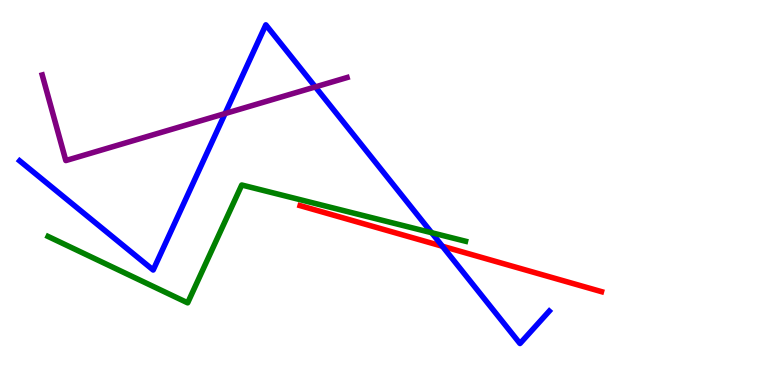[{'lines': ['blue', 'red'], 'intersections': [{'x': 5.71, 'y': 3.6}]}, {'lines': ['green', 'red'], 'intersections': []}, {'lines': ['purple', 'red'], 'intersections': []}, {'lines': ['blue', 'green'], 'intersections': [{'x': 5.57, 'y': 3.96}]}, {'lines': ['blue', 'purple'], 'intersections': [{'x': 2.9, 'y': 7.05}, {'x': 4.07, 'y': 7.74}]}, {'lines': ['green', 'purple'], 'intersections': []}]